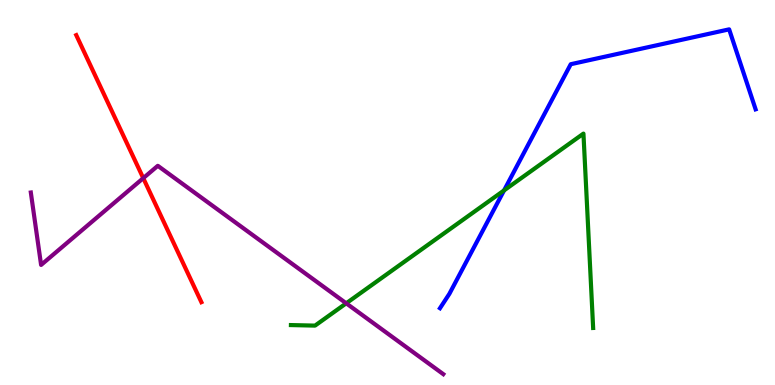[{'lines': ['blue', 'red'], 'intersections': []}, {'lines': ['green', 'red'], 'intersections': []}, {'lines': ['purple', 'red'], 'intersections': [{'x': 1.85, 'y': 5.37}]}, {'lines': ['blue', 'green'], 'intersections': [{'x': 6.5, 'y': 5.05}]}, {'lines': ['blue', 'purple'], 'intersections': []}, {'lines': ['green', 'purple'], 'intersections': [{'x': 4.47, 'y': 2.12}]}]